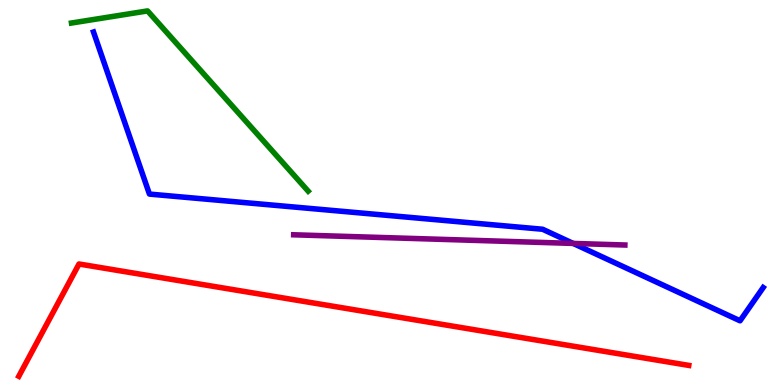[{'lines': ['blue', 'red'], 'intersections': []}, {'lines': ['green', 'red'], 'intersections': []}, {'lines': ['purple', 'red'], 'intersections': []}, {'lines': ['blue', 'green'], 'intersections': []}, {'lines': ['blue', 'purple'], 'intersections': [{'x': 7.4, 'y': 3.68}]}, {'lines': ['green', 'purple'], 'intersections': []}]